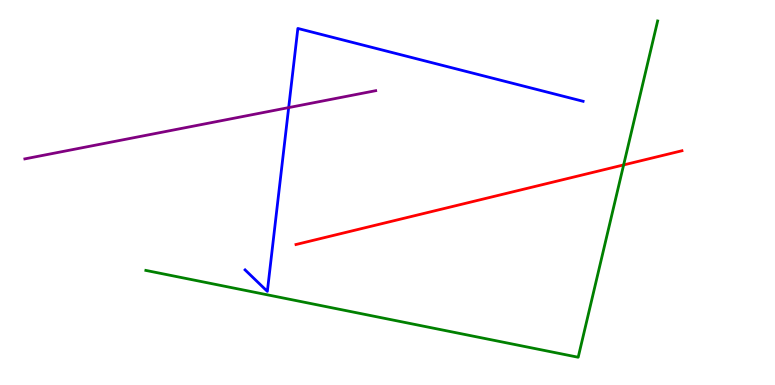[{'lines': ['blue', 'red'], 'intersections': []}, {'lines': ['green', 'red'], 'intersections': [{'x': 8.05, 'y': 5.72}]}, {'lines': ['purple', 'red'], 'intersections': []}, {'lines': ['blue', 'green'], 'intersections': []}, {'lines': ['blue', 'purple'], 'intersections': [{'x': 3.72, 'y': 7.21}]}, {'lines': ['green', 'purple'], 'intersections': []}]